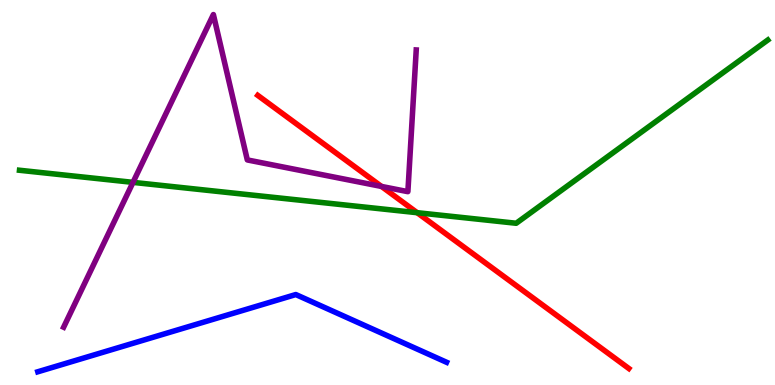[{'lines': ['blue', 'red'], 'intersections': []}, {'lines': ['green', 'red'], 'intersections': [{'x': 5.38, 'y': 4.48}]}, {'lines': ['purple', 'red'], 'intersections': [{'x': 4.92, 'y': 5.16}]}, {'lines': ['blue', 'green'], 'intersections': []}, {'lines': ['blue', 'purple'], 'intersections': []}, {'lines': ['green', 'purple'], 'intersections': [{'x': 1.72, 'y': 5.26}]}]